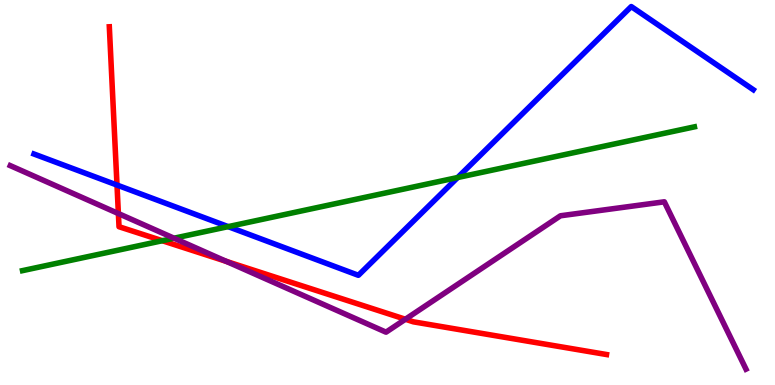[{'lines': ['blue', 'red'], 'intersections': [{'x': 1.51, 'y': 5.19}]}, {'lines': ['green', 'red'], 'intersections': [{'x': 2.09, 'y': 3.75}]}, {'lines': ['purple', 'red'], 'intersections': [{'x': 1.53, 'y': 4.45}, {'x': 2.92, 'y': 3.21}, {'x': 5.23, 'y': 1.71}]}, {'lines': ['blue', 'green'], 'intersections': [{'x': 2.94, 'y': 4.11}, {'x': 5.91, 'y': 5.39}]}, {'lines': ['blue', 'purple'], 'intersections': []}, {'lines': ['green', 'purple'], 'intersections': [{'x': 2.25, 'y': 3.81}]}]